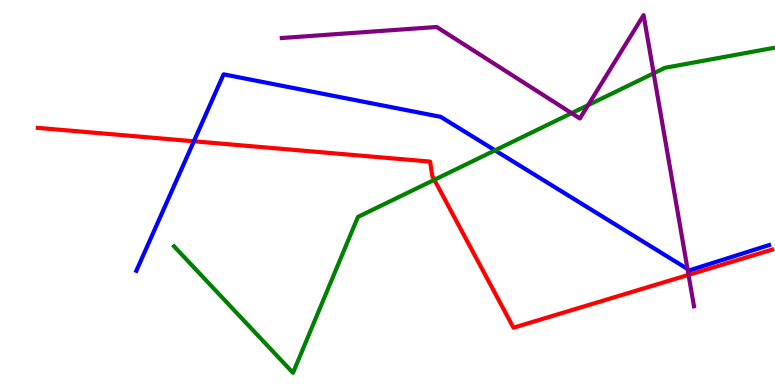[{'lines': ['blue', 'red'], 'intersections': [{'x': 2.5, 'y': 6.33}]}, {'lines': ['green', 'red'], 'intersections': [{'x': 5.6, 'y': 5.33}]}, {'lines': ['purple', 'red'], 'intersections': [{'x': 8.88, 'y': 2.86}]}, {'lines': ['blue', 'green'], 'intersections': [{'x': 6.39, 'y': 6.1}]}, {'lines': ['blue', 'purple'], 'intersections': [{'x': 8.87, 'y': 3.01}]}, {'lines': ['green', 'purple'], 'intersections': [{'x': 7.38, 'y': 7.06}, {'x': 7.59, 'y': 7.27}, {'x': 8.43, 'y': 8.1}]}]